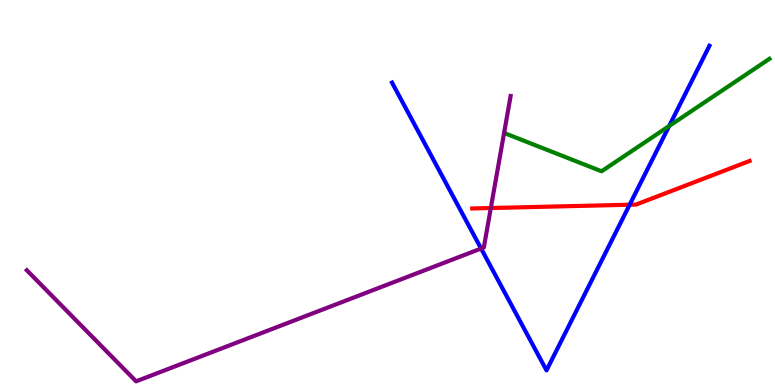[{'lines': ['blue', 'red'], 'intersections': [{'x': 8.12, 'y': 4.68}]}, {'lines': ['green', 'red'], 'intersections': []}, {'lines': ['purple', 'red'], 'intersections': [{'x': 6.33, 'y': 4.6}]}, {'lines': ['blue', 'green'], 'intersections': [{'x': 8.63, 'y': 6.73}]}, {'lines': ['blue', 'purple'], 'intersections': [{'x': 6.21, 'y': 3.54}]}, {'lines': ['green', 'purple'], 'intersections': []}]